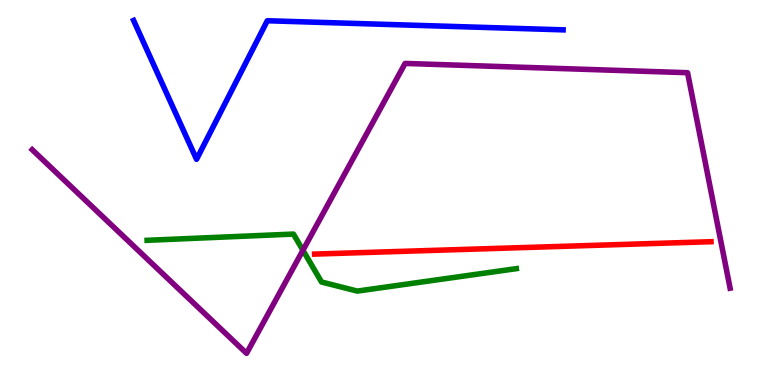[{'lines': ['blue', 'red'], 'intersections': []}, {'lines': ['green', 'red'], 'intersections': []}, {'lines': ['purple', 'red'], 'intersections': []}, {'lines': ['blue', 'green'], 'intersections': []}, {'lines': ['blue', 'purple'], 'intersections': []}, {'lines': ['green', 'purple'], 'intersections': [{'x': 3.91, 'y': 3.5}]}]